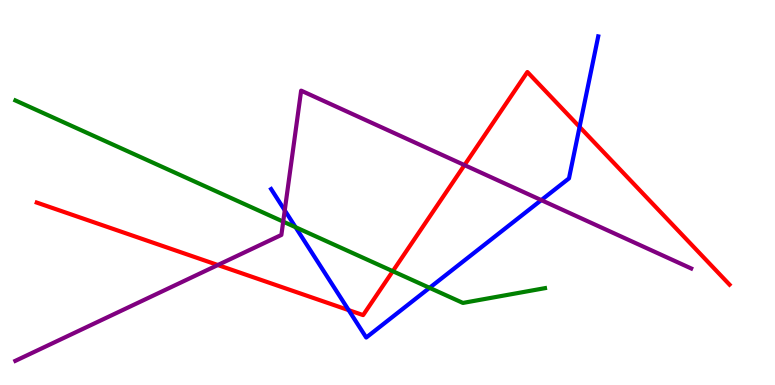[{'lines': ['blue', 'red'], 'intersections': [{'x': 4.5, 'y': 1.94}, {'x': 7.48, 'y': 6.7}]}, {'lines': ['green', 'red'], 'intersections': [{'x': 5.07, 'y': 2.96}]}, {'lines': ['purple', 'red'], 'intersections': [{'x': 2.81, 'y': 3.12}, {'x': 5.99, 'y': 5.71}]}, {'lines': ['blue', 'green'], 'intersections': [{'x': 3.81, 'y': 4.1}, {'x': 5.54, 'y': 2.52}]}, {'lines': ['blue', 'purple'], 'intersections': [{'x': 3.67, 'y': 4.54}, {'x': 6.98, 'y': 4.8}]}, {'lines': ['green', 'purple'], 'intersections': [{'x': 3.65, 'y': 4.24}]}]